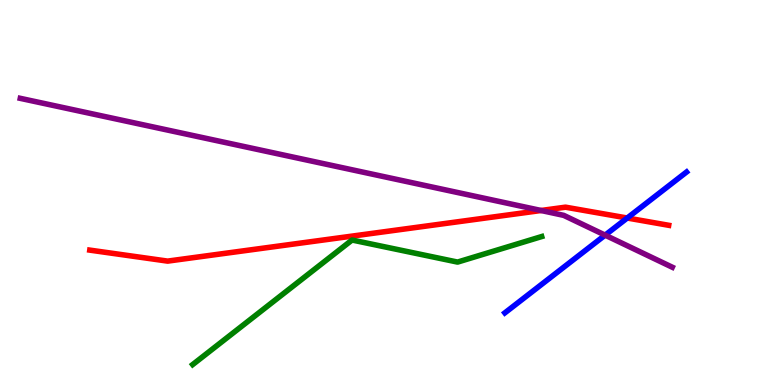[{'lines': ['blue', 'red'], 'intersections': [{'x': 8.09, 'y': 4.34}]}, {'lines': ['green', 'red'], 'intersections': []}, {'lines': ['purple', 'red'], 'intersections': [{'x': 6.98, 'y': 4.53}]}, {'lines': ['blue', 'green'], 'intersections': []}, {'lines': ['blue', 'purple'], 'intersections': [{'x': 7.81, 'y': 3.89}]}, {'lines': ['green', 'purple'], 'intersections': []}]